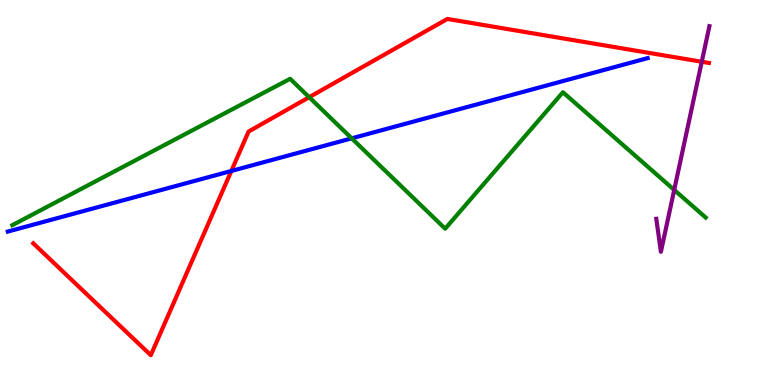[{'lines': ['blue', 'red'], 'intersections': [{'x': 2.99, 'y': 5.56}]}, {'lines': ['green', 'red'], 'intersections': [{'x': 3.99, 'y': 7.47}]}, {'lines': ['purple', 'red'], 'intersections': [{'x': 9.06, 'y': 8.4}]}, {'lines': ['blue', 'green'], 'intersections': [{'x': 4.54, 'y': 6.41}]}, {'lines': ['blue', 'purple'], 'intersections': []}, {'lines': ['green', 'purple'], 'intersections': [{'x': 8.7, 'y': 5.07}]}]